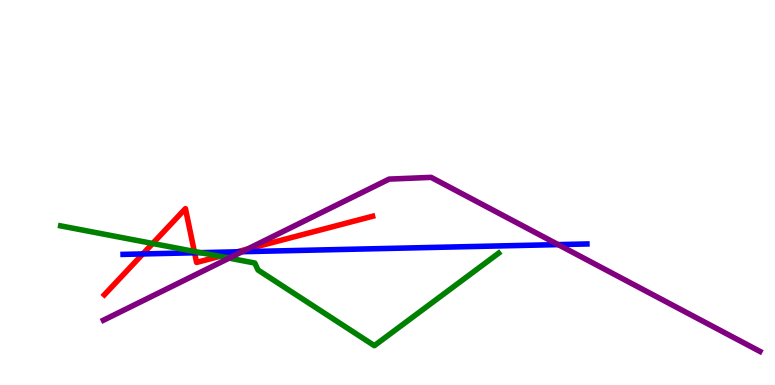[{'lines': ['blue', 'red'], 'intersections': [{'x': 1.84, 'y': 3.4}, {'x': 2.51, 'y': 3.43}, {'x': 3.06, 'y': 3.46}]}, {'lines': ['green', 'red'], 'intersections': [{'x': 1.97, 'y': 3.68}, {'x': 2.51, 'y': 3.47}, {'x': 2.84, 'y': 3.34}]}, {'lines': ['purple', 'red'], 'intersections': [{'x': 3.19, 'y': 3.53}]}, {'lines': ['blue', 'green'], 'intersections': [{'x': 2.59, 'y': 3.44}]}, {'lines': ['blue', 'purple'], 'intersections': [{'x': 3.12, 'y': 3.46}, {'x': 7.2, 'y': 3.65}]}, {'lines': ['green', 'purple'], 'intersections': [{'x': 2.96, 'y': 3.3}]}]